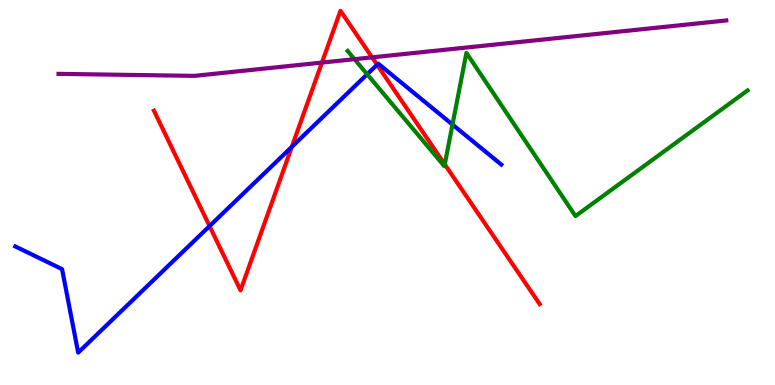[{'lines': ['blue', 'red'], 'intersections': [{'x': 2.7, 'y': 4.13}, {'x': 3.77, 'y': 6.19}, {'x': 4.87, 'y': 8.32}]}, {'lines': ['green', 'red'], 'intersections': [{'x': 5.74, 'y': 5.73}]}, {'lines': ['purple', 'red'], 'intersections': [{'x': 4.15, 'y': 8.37}, {'x': 4.8, 'y': 8.51}]}, {'lines': ['blue', 'green'], 'intersections': [{'x': 4.74, 'y': 8.07}, {'x': 5.84, 'y': 6.76}]}, {'lines': ['blue', 'purple'], 'intersections': []}, {'lines': ['green', 'purple'], 'intersections': [{'x': 4.57, 'y': 8.46}]}]